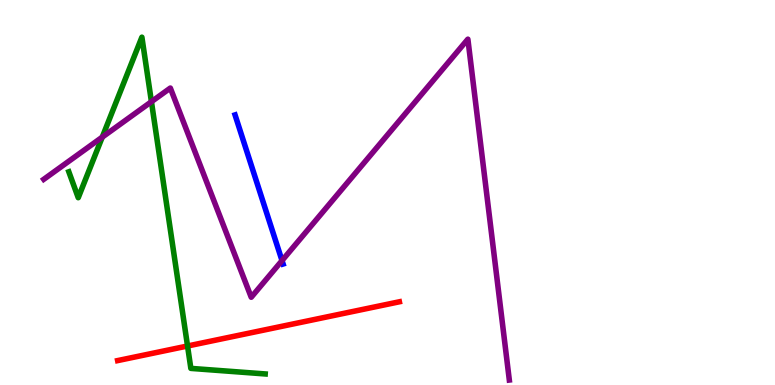[{'lines': ['blue', 'red'], 'intersections': []}, {'lines': ['green', 'red'], 'intersections': [{'x': 2.42, 'y': 1.01}]}, {'lines': ['purple', 'red'], 'intersections': []}, {'lines': ['blue', 'green'], 'intersections': []}, {'lines': ['blue', 'purple'], 'intersections': [{'x': 3.64, 'y': 3.23}]}, {'lines': ['green', 'purple'], 'intersections': [{'x': 1.32, 'y': 6.44}, {'x': 1.95, 'y': 7.36}]}]